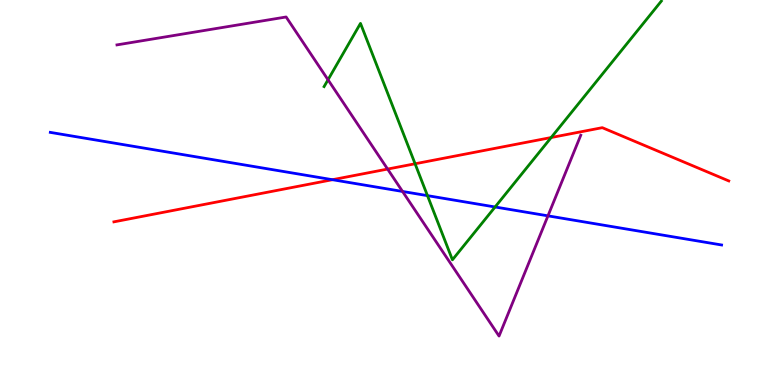[{'lines': ['blue', 'red'], 'intersections': [{'x': 4.29, 'y': 5.33}]}, {'lines': ['green', 'red'], 'intersections': [{'x': 5.36, 'y': 5.75}, {'x': 7.11, 'y': 6.43}]}, {'lines': ['purple', 'red'], 'intersections': [{'x': 5.0, 'y': 5.61}]}, {'lines': ['blue', 'green'], 'intersections': [{'x': 5.52, 'y': 4.92}, {'x': 6.39, 'y': 4.62}]}, {'lines': ['blue', 'purple'], 'intersections': [{'x': 5.19, 'y': 5.03}, {'x': 7.07, 'y': 4.39}]}, {'lines': ['green', 'purple'], 'intersections': [{'x': 4.23, 'y': 7.93}]}]